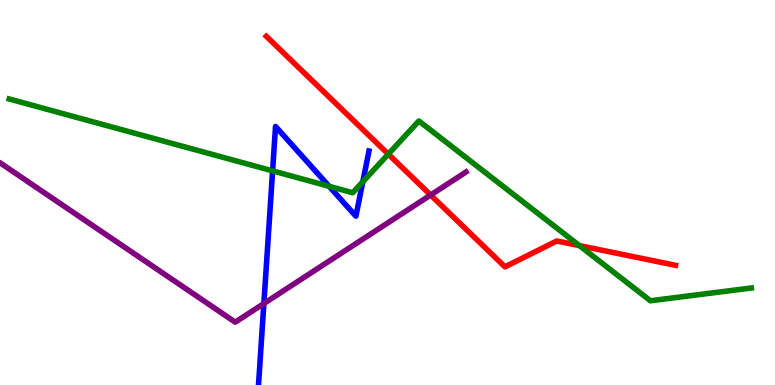[{'lines': ['blue', 'red'], 'intersections': []}, {'lines': ['green', 'red'], 'intersections': [{'x': 5.01, 'y': 6.0}, {'x': 7.48, 'y': 3.62}]}, {'lines': ['purple', 'red'], 'intersections': [{'x': 5.56, 'y': 4.93}]}, {'lines': ['blue', 'green'], 'intersections': [{'x': 3.52, 'y': 5.56}, {'x': 4.25, 'y': 5.16}, {'x': 4.68, 'y': 5.28}]}, {'lines': ['blue', 'purple'], 'intersections': [{'x': 3.4, 'y': 2.12}]}, {'lines': ['green', 'purple'], 'intersections': []}]